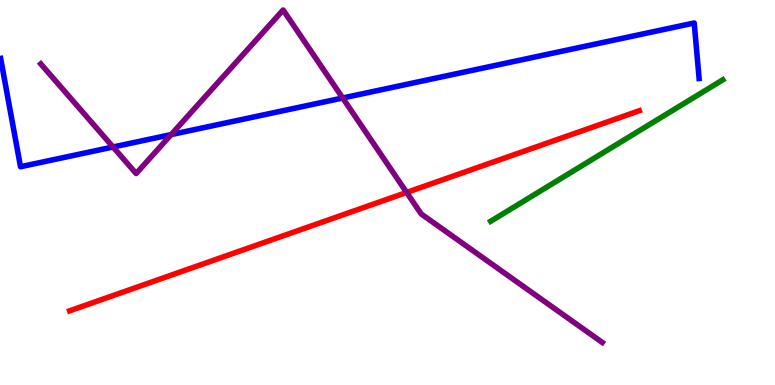[{'lines': ['blue', 'red'], 'intersections': []}, {'lines': ['green', 'red'], 'intersections': []}, {'lines': ['purple', 'red'], 'intersections': [{'x': 5.25, 'y': 5.0}]}, {'lines': ['blue', 'green'], 'intersections': []}, {'lines': ['blue', 'purple'], 'intersections': [{'x': 1.46, 'y': 6.18}, {'x': 2.21, 'y': 6.5}, {'x': 4.42, 'y': 7.45}]}, {'lines': ['green', 'purple'], 'intersections': []}]